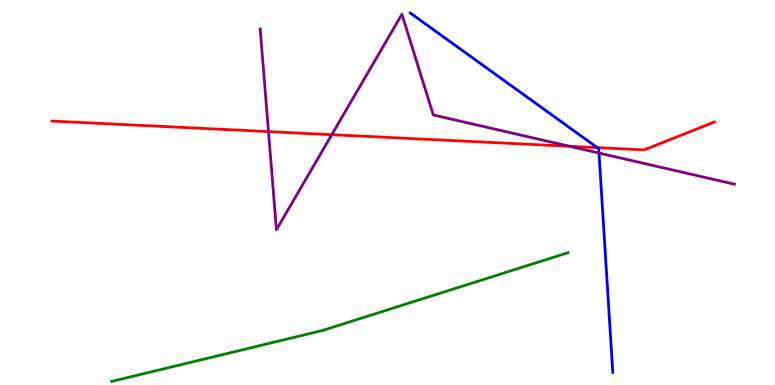[{'lines': ['blue', 'red'], 'intersections': [{'x': 7.71, 'y': 6.17}]}, {'lines': ['green', 'red'], 'intersections': []}, {'lines': ['purple', 'red'], 'intersections': [{'x': 3.46, 'y': 6.58}, {'x': 4.28, 'y': 6.5}, {'x': 7.35, 'y': 6.2}]}, {'lines': ['blue', 'green'], 'intersections': []}, {'lines': ['blue', 'purple'], 'intersections': [{'x': 7.73, 'y': 6.02}]}, {'lines': ['green', 'purple'], 'intersections': []}]